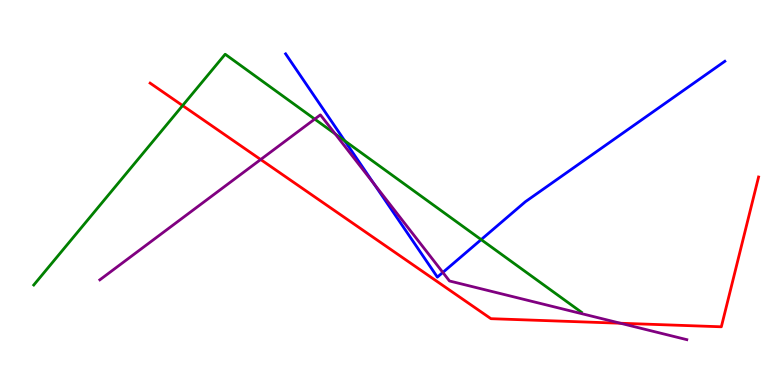[{'lines': ['blue', 'red'], 'intersections': []}, {'lines': ['green', 'red'], 'intersections': [{'x': 2.36, 'y': 7.26}]}, {'lines': ['purple', 'red'], 'intersections': [{'x': 3.36, 'y': 5.86}, {'x': 8.01, 'y': 1.6}]}, {'lines': ['blue', 'green'], 'intersections': [{'x': 4.45, 'y': 6.34}, {'x': 6.21, 'y': 3.78}]}, {'lines': ['blue', 'purple'], 'intersections': [{'x': 4.82, 'y': 5.23}, {'x': 5.71, 'y': 2.92}]}, {'lines': ['green', 'purple'], 'intersections': [{'x': 4.06, 'y': 6.91}, {'x': 4.33, 'y': 6.52}]}]